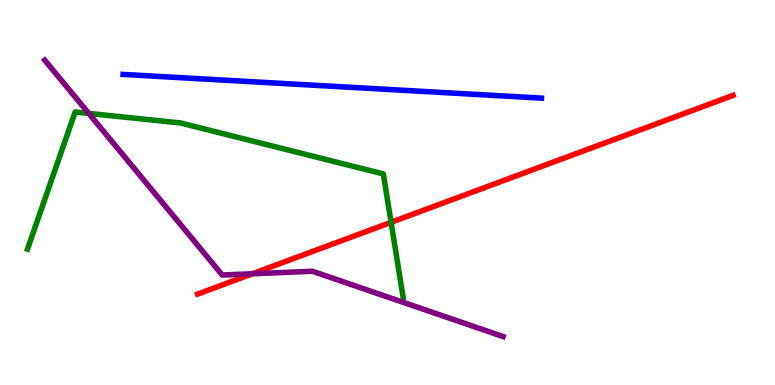[{'lines': ['blue', 'red'], 'intersections': []}, {'lines': ['green', 'red'], 'intersections': [{'x': 5.05, 'y': 4.23}]}, {'lines': ['purple', 'red'], 'intersections': [{'x': 3.26, 'y': 2.89}]}, {'lines': ['blue', 'green'], 'intersections': []}, {'lines': ['blue', 'purple'], 'intersections': []}, {'lines': ['green', 'purple'], 'intersections': [{'x': 1.15, 'y': 7.05}]}]